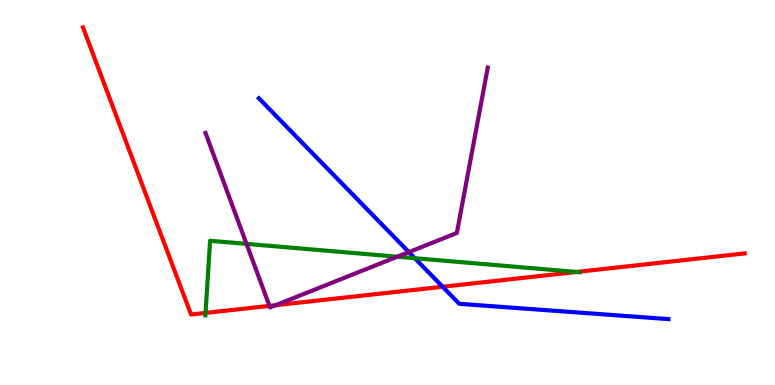[{'lines': ['blue', 'red'], 'intersections': [{'x': 5.71, 'y': 2.55}]}, {'lines': ['green', 'red'], 'intersections': [{'x': 2.65, 'y': 1.87}, {'x': 7.44, 'y': 2.94}]}, {'lines': ['purple', 'red'], 'intersections': [{'x': 3.48, 'y': 2.06}, {'x': 3.56, 'y': 2.07}]}, {'lines': ['blue', 'green'], 'intersections': [{'x': 5.35, 'y': 3.29}]}, {'lines': ['blue', 'purple'], 'intersections': [{'x': 5.28, 'y': 3.45}]}, {'lines': ['green', 'purple'], 'intersections': [{'x': 3.18, 'y': 3.67}, {'x': 5.13, 'y': 3.33}]}]